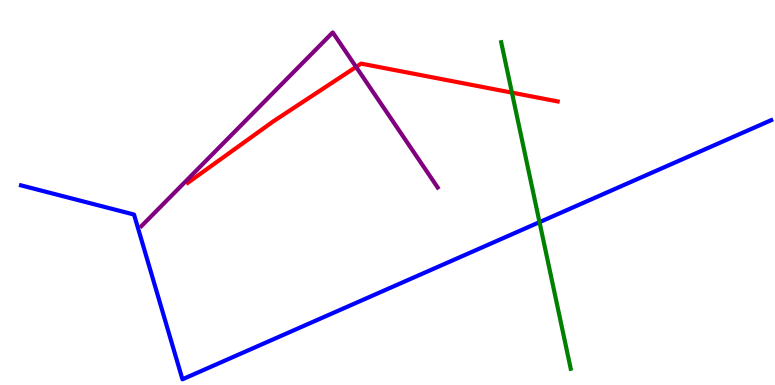[{'lines': ['blue', 'red'], 'intersections': []}, {'lines': ['green', 'red'], 'intersections': [{'x': 6.61, 'y': 7.59}]}, {'lines': ['purple', 'red'], 'intersections': [{'x': 4.59, 'y': 8.26}]}, {'lines': ['blue', 'green'], 'intersections': [{'x': 6.96, 'y': 4.23}]}, {'lines': ['blue', 'purple'], 'intersections': []}, {'lines': ['green', 'purple'], 'intersections': []}]